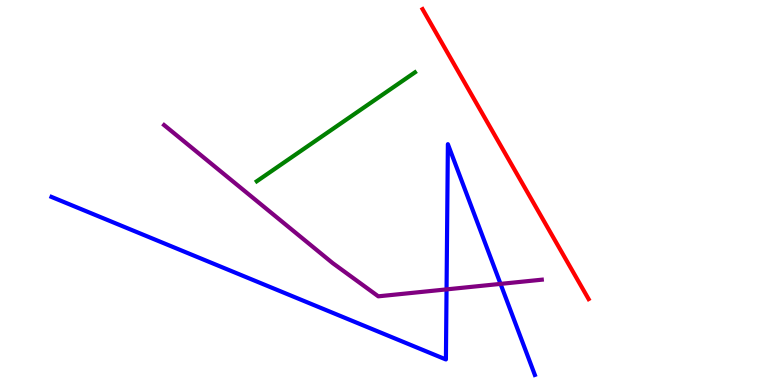[{'lines': ['blue', 'red'], 'intersections': []}, {'lines': ['green', 'red'], 'intersections': []}, {'lines': ['purple', 'red'], 'intersections': []}, {'lines': ['blue', 'green'], 'intersections': []}, {'lines': ['blue', 'purple'], 'intersections': [{'x': 5.76, 'y': 2.48}, {'x': 6.46, 'y': 2.63}]}, {'lines': ['green', 'purple'], 'intersections': []}]